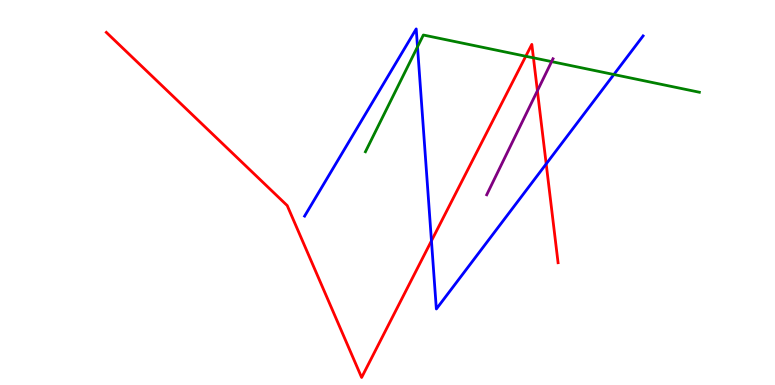[{'lines': ['blue', 'red'], 'intersections': [{'x': 5.57, 'y': 3.74}, {'x': 7.05, 'y': 5.74}]}, {'lines': ['green', 'red'], 'intersections': [{'x': 6.78, 'y': 8.54}, {'x': 6.88, 'y': 8.5}]}, {'lines': ['purple', 'red'], 'intersections': [{'x': 6.93, 'y': 7.64}]}, {'lines': ['blue', 'green'], 'intersections': [{'x': 5.39, 'y': 8.78}, {'x': 7.92, 'y': 8.06}]}, {'lines': ['blue', 'purple'], 'intersections': []}, {'lines': ['green', 'purple'], 'intersections': [{'x': 7.12, 'y': 8.4}]}]